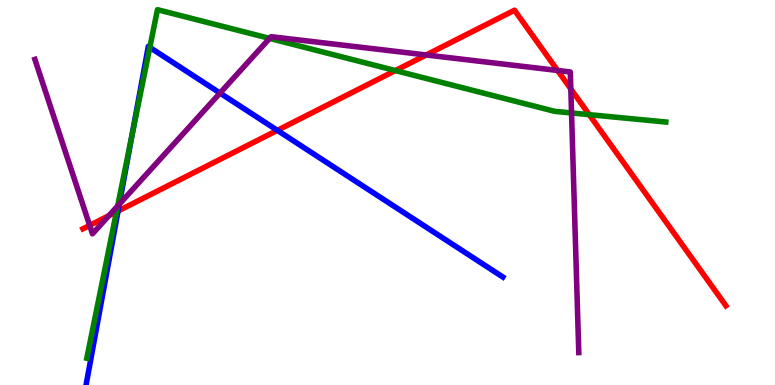[{'lines': ['blue', 'red'], 'intersections': [{'x': 1.52, 'y': 4.52}, {'x': 3.58, 'y': 6.61}]}, {'lines': ['green', 'red'], 'intersections': [{'x': 1.5, 'y': 4.5}, {'x': 5.1, 'y': 8.17}, {'x': 7.6, 'y': 7.02}]}, {'lines': ['purple', 'red'], 'intersections': [{'x': 1.16, 'y': 4.15}, {'x': 1.41, 'y': 4.4}, {'x': 5.5, 'y': 8.57}, {'x': 7.19, 'y': 8.17}, {'x': 7.37, 'y': 7.69}]}, {'lines': ['blue', 'green'], 'intersections': [{'x': 1.7, 'y': 6.47}, {'x': 1.93, 'y': 8.77}]}, {'lines': ['blue', 'purple'], 'intersections': [{'x': 1.54, 'y': 4.7}, {'x': 2.84, 'y': 7.58}]}, {'lines': ['green', 'purple'], 'intersections': [{'x': 1.52, 'y': 4.65}, {'x': 3.48, 'y': 9.0}, {'x': 7.37, 'y': 7.07}]}]